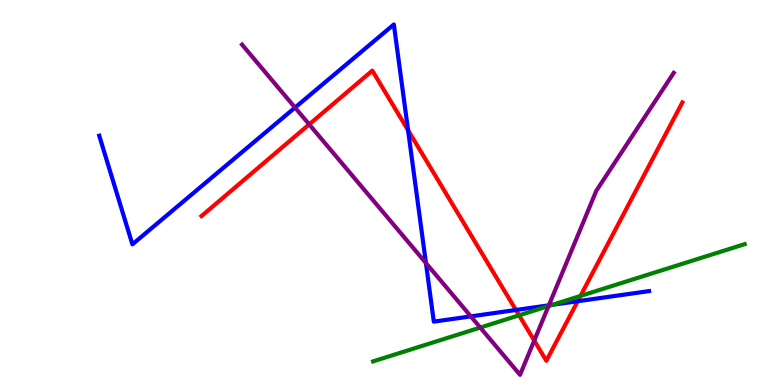[{'lines': ['blue', 'red'], 'intersections': [{'x': 5.27, 'y': 6.62}, {'x': 6.66, 'y': 1.95}, {'x': 7.45, 'y': 2.18}]}, {'lines': ['green', 'red'], 'intersections': [{'x': 6.7, 'y': 1.81}, {'x': 7.49, 'y': 2.31}]}, {'lines': ['purple', 'red'], 'intersections': [{'x': 3.99, 'y': 6.77}, {'x': 6.89, 'y': 1.15}]}, {'lines': ['blue', 'green'], 'intersections': [{'x': 7.13, 'y': 2.08}]}, {'lines': ['blue', 'purple'], 'intersections': [{'x': 3.81, 'y': 7.21}, {'x': 5.5, 'y': 3.17}, {'x': 6.08, 'y': 1.78}, {'x': 7.08, 'y': 2.07}]}, {'lines': ['green', 'purple'], 'intersections': [{'x': 6.2, 'y': 1.49}, {'x': 7.08, 'y': 2.05}]}]